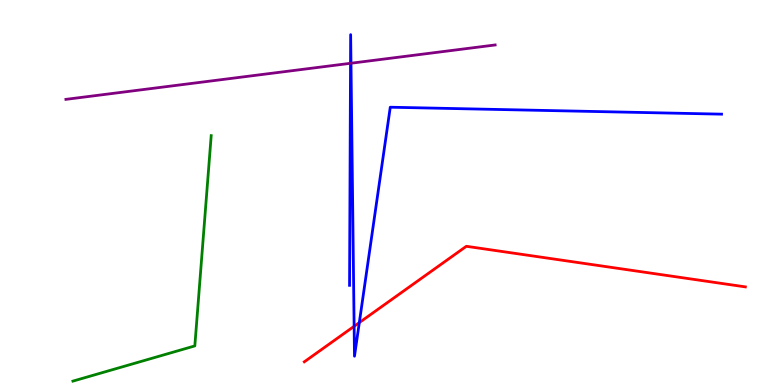[{'lines': ['blue', 'red'], 'intersections': [{'x': 4.57, 'y': 1.52}, {'x': 4.64, 'y': 1.62}]}, {'lines': ['green', 'red'], 'intersections': []}, {'lines': ['purple', 'red'], 'intersections': []}, {'lines': ['blue', 'green'], 'intersections': []}, {'lines': ['blue', 'purple'], 'intersections': [{'x': 4.52, 'y': 8.36}, {'x': 4.53, 'y': 8.36}]}, {'lines': ['green', 'purple'], 'intersections': []}]